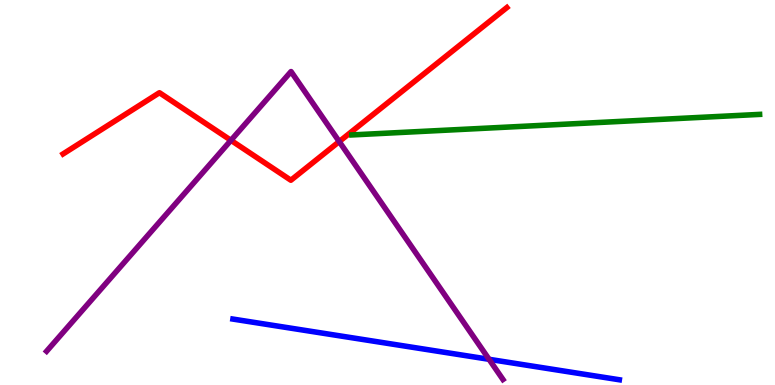[{'lines': ['blue', 'red'], 'intersections': []}, {'lines': ['green', 'red'], 'intersections': []}, {'lines': ['purple', 'red'], 'intersections': [{'x': 2.98, 'y': 6.36}, {'x': 4.38, 'y': 6.32}]}, {'lines': ['blue', 'green'], 'intersections': []}, {'lines': ['blue', 'purple'], 'intersections': [{'x': 6.31, 'y': 0.667}]}, {'lines': ['green', 'purple'], 'intersections': []}]